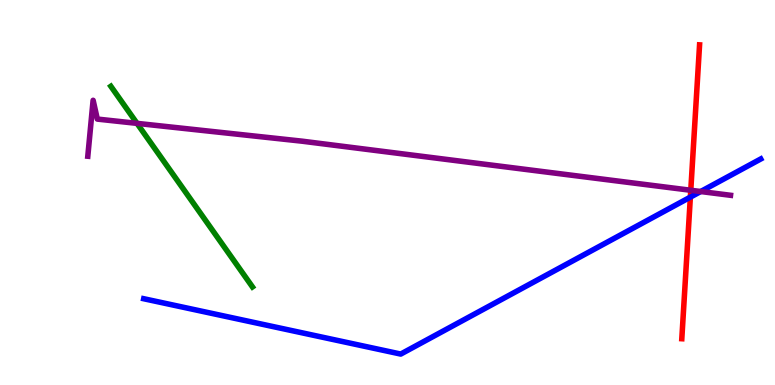[{'lines': ['blue', 'red'], 'intersections': [{'x': 8.91, 'y': 4.88}]}, {'lines': ['green', 'red'], 'intersections': []}, {'lines': ['purple', 'red'], 'intersections': [{'x': 8.91, 'y': 5.06}]}, {'lines': ['blue', 'green'], 'intersections': []}, {'lines': ['blue', 'purple'], 'intersections': [{'x': 9.04, 'y': 5.03}]}, {'lines': ['green', 'purple'], 'intersections': [{'x': 1.77, 'y': 6.8}]}]